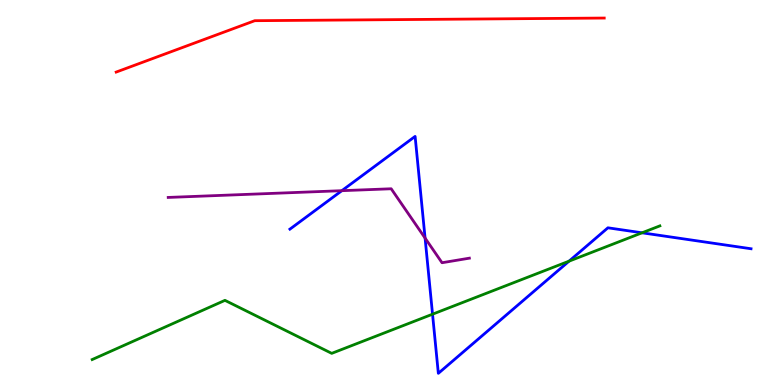[{'lines': ['blue', 'red'], 'intersections': []}, {'lines': ['green', 'red'], 'intersections': []}, {'lines': ['purple', 'red'], 'intersections': []}, {'lines': ['blue', 'green'], 'intersections': [{'x': 5.58, 'y': 1.84}, {'x': 7.34, 'y': 3.22}, {'x': 8.28, 'y': 3.95}]}, {'lines': ['blue', 'purple'], 'intersections': [{'x': 4.41, 'y': 5.05}, {'x': 5.48, 'y': 3.82}]}, {'lines': ['green', 'purple'], 'intersections': []}]